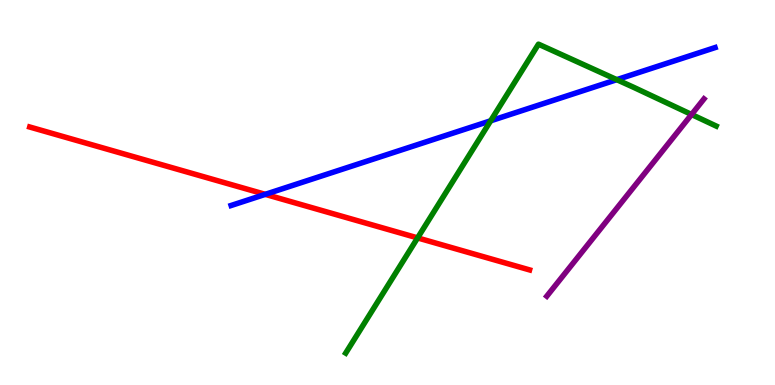[{'lines': ['blue', 'red'], 'intersections': [{'x': 3.42, 'y': 4.95}]}, {'lines': ['green', 'red'], 'intersections': [{'x': 5.39, 'y': 3.82}]}, {'lines': ['purple', 'red'], 'intersections': []}, {'lines': ['blue', 'green'], 'intersections': [{'x': 6.33, 'y': 6.86}, {'x': 7.96, 'y': 7.93}]}, {'lines': ['blue', 'purple'], 'intersections': []}, {'lines': ['green', 'purple'], 'intersections': [{'x': 8.92, 'y': 7.03}]}]